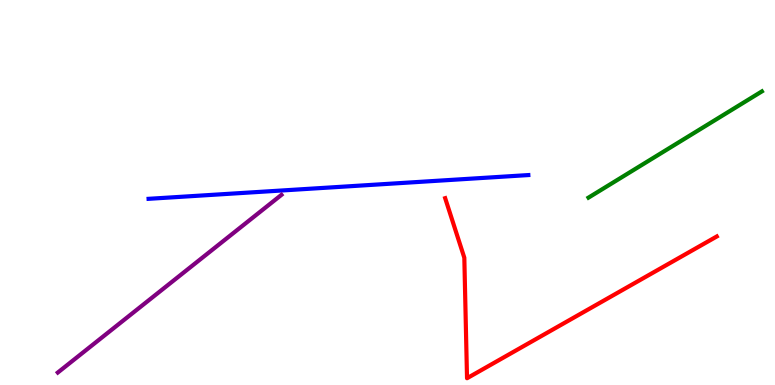[{'lines': ['blue', 'red'], 'intersections': []}, {'lines': ['green', 'red'], 'intersections': []}, {'lines': ['purple', 'red'], 'intersections': []}, {'lines': ['blue', 'green'], 'intersections': []}, {'lines': ['blue', 'purple'], 'intersections': []}, {'lines': ['green', 'purple'], 'intersections': []}]